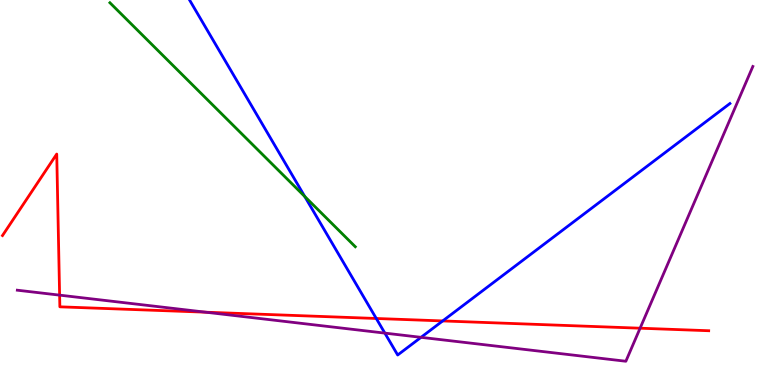[{'lines': ['blue', 'red'], 'intersections': [{'x': 4.86, 'y': 1.73}, {'x': 5.71, 'y': 1.66}]}, {'lines': ['green', 'red'], 'intersections': []}, {'lines': ['purple', 'red'], 'intersections': [{'x': 0.769, 'y': 2.33}, {'x': 2.65, 'y': 1.89}, {'x': 8.26, 'y': 1.48}]}, {'lines': ['blue', 'green'], 'intersections': [{'x': 3.93, 'y': 4.9}]}, {'lines': ['blue', 'purple'], 'intersections': [{'x': 4.97, 'y': 1.35}, {'x': 5.43, 'y': 1.24}]}, {'lines': ['green', 'purple'], 'intersections': []}]